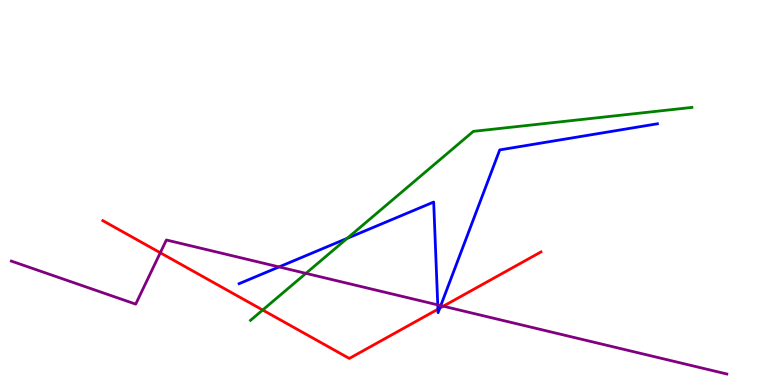[{'lines': ['blue', 'red'], 'intersections': [{'x': 5.65, 'y': 1.97}, {'x': 5.67, 'y': 2.0}]}, {'lines': ['green', 'red'], 'intersections': [{'x': 3.39, 'y': 1.95}]}, {'lines': ['purple', 'red'], 'intersections': [{'x': 2.07, 'y': 3.43}, {'x': 5.72, 'y': 2.05}]}, {'lines': ['blue', 'green'], 'intersections': [{'x': 4.48, 'y': 3.81}]}, {'lines': ['blue', 'purple'], 'intersections': [{'x': 3.6, 'y': 3.07}, {'x': 5.65, 'y': 2.08}, {'x': 5.69, 'y': 2.06}]}, {'lines': ['green', 'purple'], 'intersections': [{'x': 3.95, 'y': 2.9}]}]